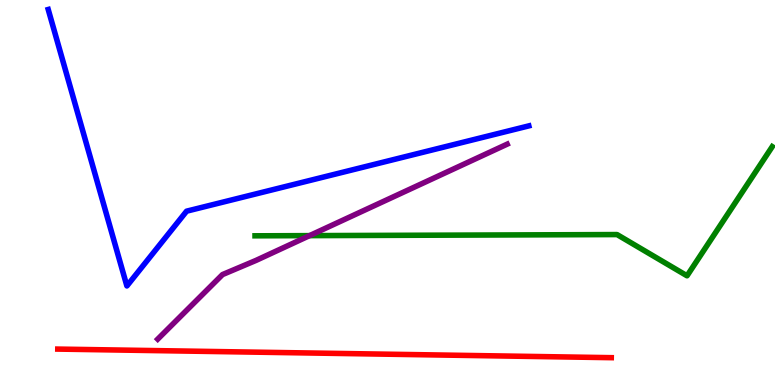[{'lines': ['blue', 'red'], 'intersections': []}, {'lines': ['green', 'red'], 'intersections': []}, {'lines': ['purple', 'red'], 'intersections': []}, {'lines': ['blue', 'green'], 'intersections': []}, {'lines': ['blue', 'purple'], 'intersections': []}, {'lines': ['green', 'purple'], 'intersections': [{'x': 3.99, 'y': 3.88}]}]